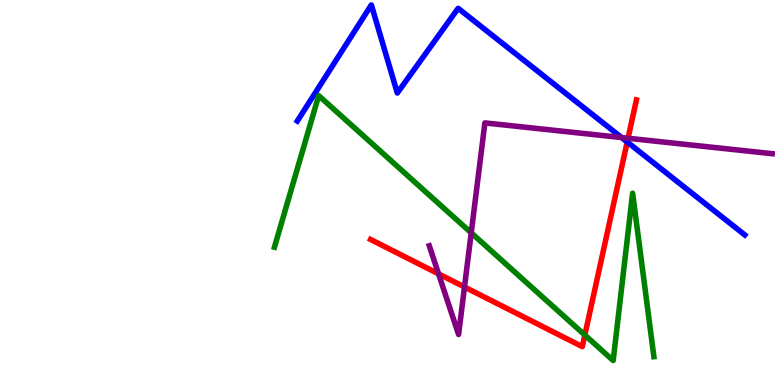[{'lines': ['blue', 'red'], 'intersections': [{'x': 8.09, 'y': 6.31}]}, {'lines': ['green', 'red'], 'intersections': [{'x': 7.55, 'y': 1.3}]}, {'lines': ['purple', 'red'], 'intersections': [{'x': 5.66, 'y': 2.89}, {'x': 5.99, 'y': 2.55}, {'x': 8.1, 'y': 6.41}]}, {'lines': ['blue', 'green'], 'intersections': []}, {'lines': ['blue', 'purple'], 'intersections': [{'x': 8.02, 'y': 6.43}]}, {'lines': ['green', 'purple'], 'intersections': [{'x': 6.08, 'y': 3.95}]}]